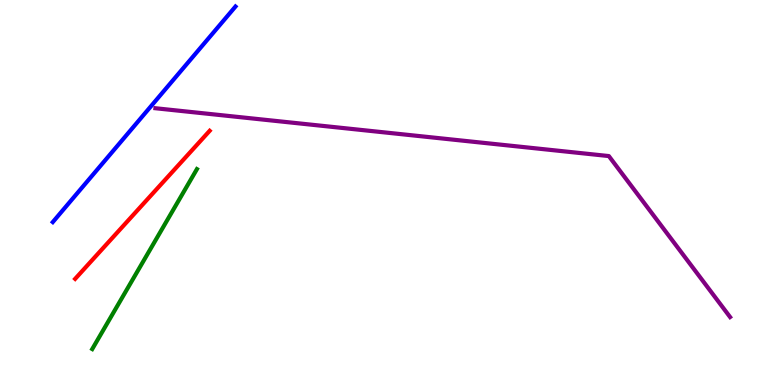[{'lines': ['blue', 'red'], 'intersections': []}, {'lines': ['green', 'red'], 'intersections': []}, {'lines': ['purple', 'red'], 'intersections': []}, {'lines': ['blue', 'green'], 'intersections': []}, {'lines': ['blue', 'purple'], 'intersections': []}, {'lines': ['green', 'purple'], 'intersections': []}]